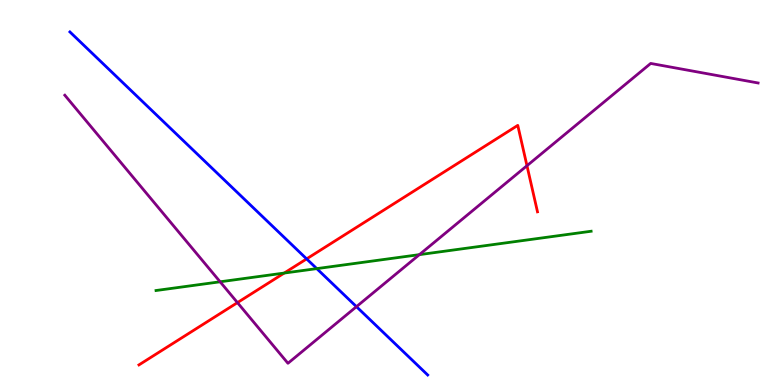[{'lines': ['blue', 'red'], 'intersections': [{'x': 3.96, 'y': 3.28}]}, {'lines': ['green', 'red'], 'intersections': [{'x': 3.67, 'y': 2.91}]}, {'lines': ['purple', 'red'], 'intersections': [{'x': 3.06, 'y': 2.14}, {'x': 6.8, 'y': 5.7}]}, {'lines': ['blue', 'green'], 'intersections': [{'x': 4.09, 'y': 3.02}]}, {'lines': ['blue', 'purple'], 'intersections': [{'x': 4.6, 'y': 2.03}]}, {'lines': ['green', 'purple'], 'intersections': [{'x': 2.84, 'y': 2.68}, {'x': 5.41, 'y': 3.39}]}]